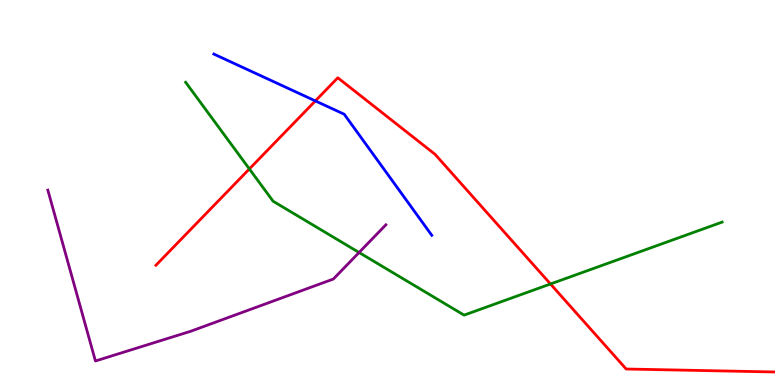[{'lines': ['blue', 'red'], 'intersections': [{'x': 4.07, 'y': 7.38}]}, {'lines': ['green', 'red'], 'intersections': [{'x': 3.22, 'y': 5.61}, {'x': 7.1, 'y': 2.62}]}, {'lines': ['purple', 'red'], 'intersections': []}, {'lines': ['blue', 'green'], 'intersections': []}, {'lines': ['blue', 'purple'], 'intersections': []}, {'lines': ['green', 'purple'], 'intersections': [{'x': 4.63, 'y': 3.44}]}]